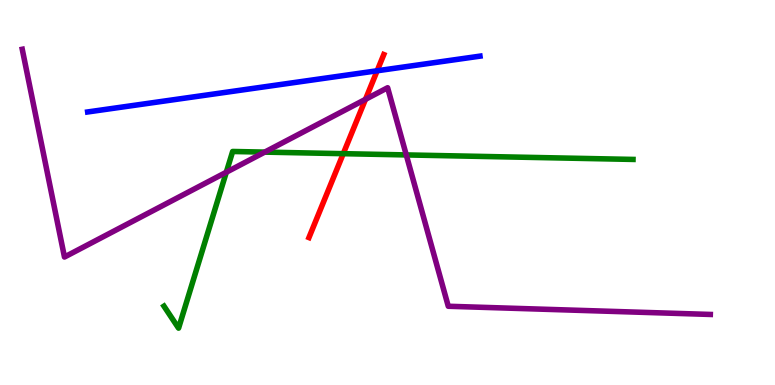[{'lines': ['blue', 'red'], 'intersections': [{'x': 4.87, 'y': 8.16}]}, {'lines': ['green', 'red'], 'intersections': [{'x': 4.43, 'y': 6.01}]}, {'lines': ['purple', 'red'], 'intersections': [{'x': 4.72, 'y': 7.42}]}, {'lines': ['blue', 'green'], 'intersections': []}, {'lines': ['blue', 'purple'], 'intersections': []}, {'lines': ['green', 'purple'], 'intersections': [{'x': 2.92, 'y': 5.53}, {'x': 3.42, 'y': 6.05}, {'x': 5.24, 'y': 5.98}]}]